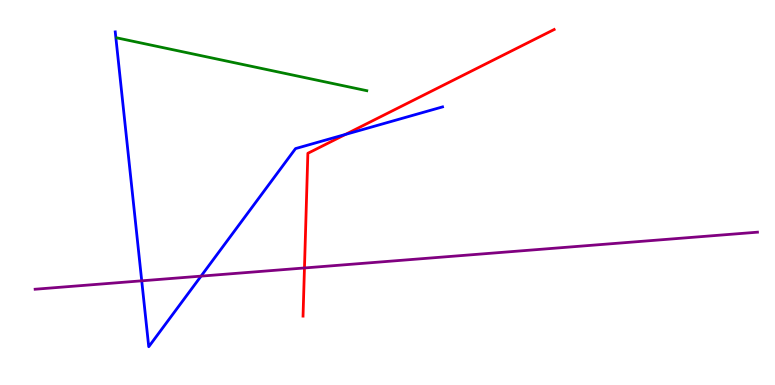[{'lines': ['blue', 'red'], 'intersections': [{'x': 4.46, 'y': 6.51}]}, {'lines': ['green', 'red'], 'intersections': []}, {'lines': ['purple', 'red'], 'intersections': [{'x': 3.93, 'y': 3.04}]}, {'lines': ['blue', 'green'], 'intersections': []}, {'lines': ['blue', 'purple'], 'intersections': [{'x': 1.83, 'y': 2.71}, {'x': 2.59, 'y': 2.83}]}, {'lines': ['green', 'purple'], 'intersections': []}]